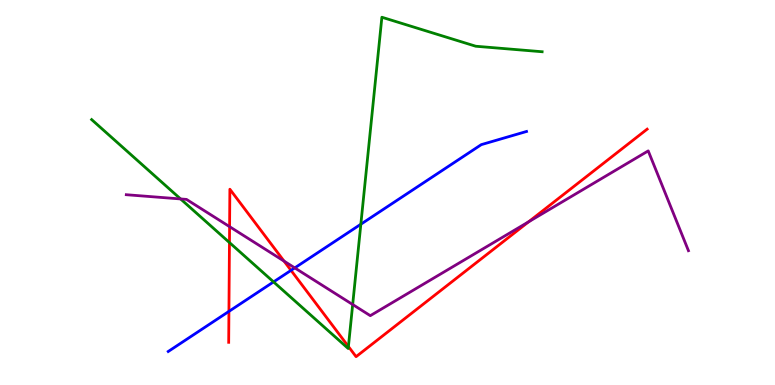[{'lines': ['blue', 'red'], 'intersections': [{'x': 2.95, 'y': 1.91}, {'x': 3.76, 'y': 2.98}]}, {'lines': ['green', 'red'], 'intersections': [{'x': 2.96, 'y': 3.7}, {'x': 4.5, 'y': 1.0}]}, {'lines': ['purple', 'red'], 'intersections': [{'x': 2.96, 'y': 4.11}, {'x': 3.67, 'y': 3.22}, {'x': 6.82, 'y': 4.24}]}, {'lines': ['blue', 'green'], 'intersections': [{'x': 3.53, 'y': 2.68}, {'x': 4.66, 'y': 4.18}]}, {'lines': ['blue', 'purple'], 'intersections': [{'x': 3.8, 'y': 3.04}]}, {'lines': ['green', 'purple'], 'intersections': [{'x': 2.33, 'y': 4.83}, {'x': 4.55, 'y': 2.09}]}]